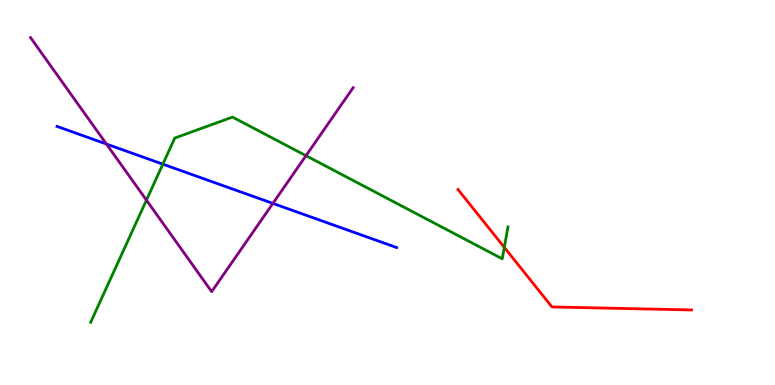[{'lines': ['blue', 'red'], 'intersections': []}, {'lines': ['green', 'red'], 'intersections': [{'x': 6.51, 'y': 3.57}]}, {'lines': ['purple', 'red'], 'intersections': []}, {'lines': ['blue', 'green'], 'intersections': [{'x': 2.1, 'y': 5.74}]}, {'lines': ['blue', 'purple'], 'intersections': [{'x': 1.37, 'y': 6.26}, {'x': 3.52, 'y': 4.72}]}, {'lines': ['green', 'purple'], 'intersections': [{'x': 1.89, 'y': 4.8}, {'x': 3.95, 'y': 5.96}]}]